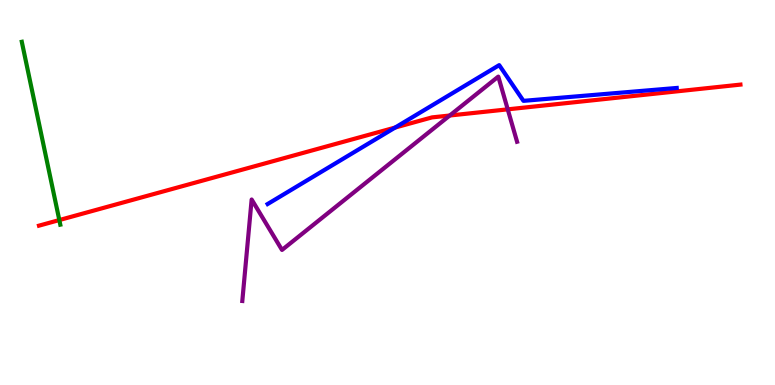[{'lines': ['blue', 'red'], 'intersections': [{'x': 5.1, 'y': 6.69}]}, {'lines': ['green', 'red'], 'intersections': [{'x': 0.765, 'y': 4.28}]}, {'lines': ['purple', 'red'], 'intersections': [{'x': 5.8, 'y': 7.0}, {'x': 6.55, 'y': 7.16}]}, {'lines': ['blue', 'green'], 'intersections': []}, {'lines': ['blue', 'purple'], 'intersections': []}, {'lines': ['green', 'purple'], 'intersections': []}]